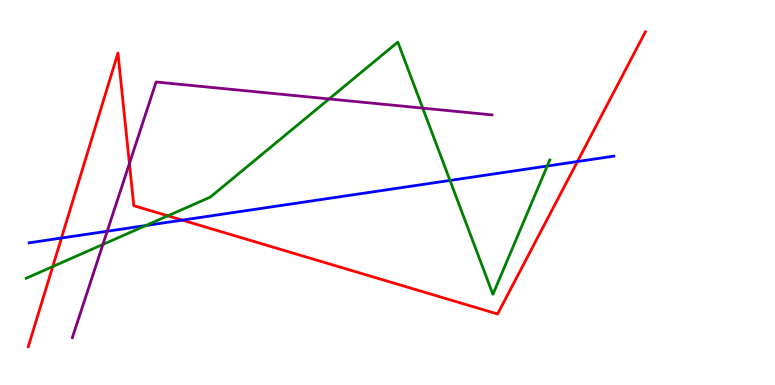[{'lines': ['blue', 'red'], 'intersections': [{'x': 0.793, 'y': 3.82}, {'x': 2.35, 'y': 4.28}, {'x': 7.45, 'y': 5.8}]}, {'lines': ['green', 'red'], 'intersections': [{'x': 0.68, 'y': 3.08}, {'x': 2.17, 'y': 4.39}]}, {'lines': ['purple', 'red'], 'intersections': [{'x': 1.67, 'y': 5.75}]}, {'lines': ['blue', 'green'], 'intersections': [{'x': 1.88, 'y': 4.14}, {'x': 5.81, 'y': 5.31}, {'x': 7.06, 'y': 5.69}]}, {'lines': ['blue', 'purple'], 'intersections': [{'x': 1.38, 'y': 3.99}]}, {'lines': ['green', 'purple'], 'intersections': [{'x': 1.33, 'y': 3.65}, {'x': 4.25, 'y': 7.43}, {'x': 5.45, 'y': 7.19}]}]